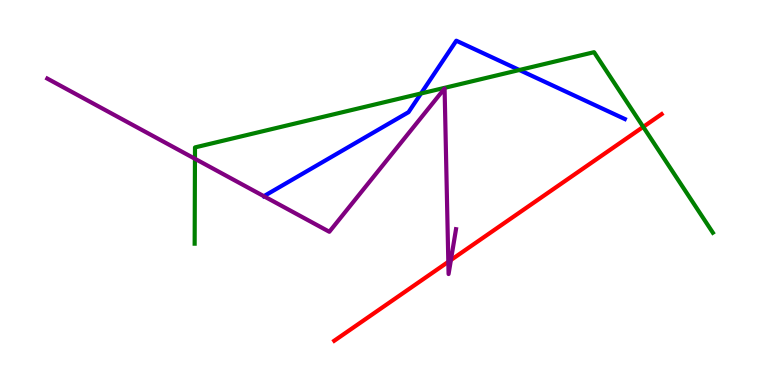[{'lines': ['blue', 'red'], 'intersections': []}, {'lines': ['green', 'red'], 'intersections': [{'x': 8.3, 'y': 6.7}]}, {'lines': ['purple', 'red'], 'intersections': [{'x': 5.78, 'y': 3.2}, {'x': 5.82, 'y': 3.25}]}, {'lines': ['blue', 'green'], 'intersections': [{'x': 5.43, 'y': 7.57}, {'x': 6.7, 'y': 8.18}]}, {'lines': ['blue', 'purple'], 'intersections': []}, {'lines': ['green', 'purple'], 'intersections': [{'x': 2.52, 'y': 5.88}]}]